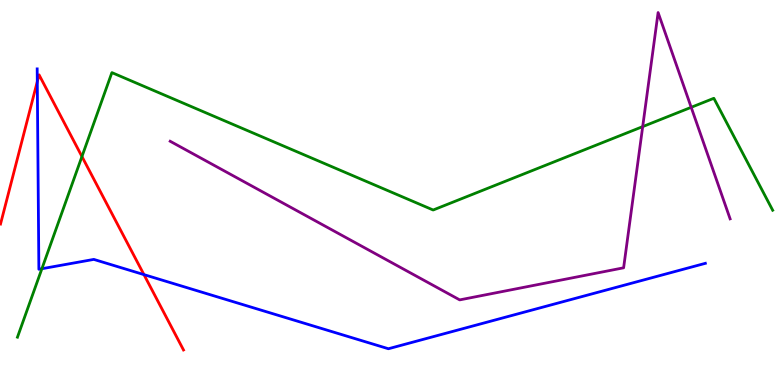[{'lines': ['blue', 'red'], 'intersections': [{'x': 0.481, 'y': 7.88}, {'x': 1.86, 'y': 2.87}]}, {'lines': ['green', 'red'], 'intersections': [{'x': 1.06, 'y': 5.93}]}, {'lines': ['purple', 'red'], 'intersections': []}, {'lines': ['blue', 'green'], 'intersections': [{'x': 0.541, 'y': 3.02}]}, {'lines': ['blue', 'purple'], 'intersections': []}, {'lines': ['green', 'purple'], 'intersections': [{'x': 8.29, 'y': 6.71}, {'x': 8.92, 'y': 7.21}]}]